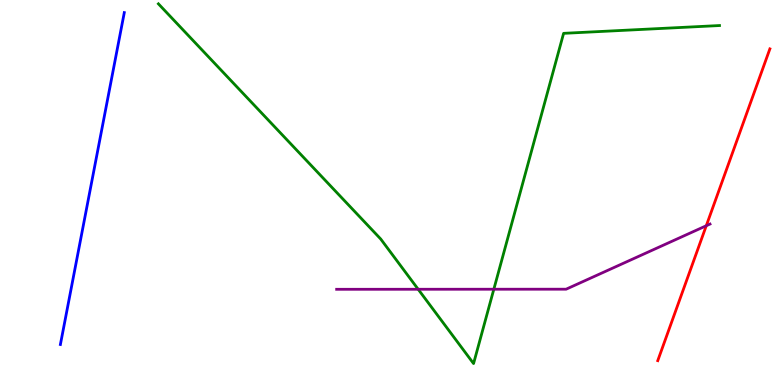[{'lines': ['blue', 'red'], 'intersections': []}, {'lines': ['green', 'red'], 'intersections': []}, {'lines': ['purple', 'red'], 'intersections': [{'x': 9.11, 'y': 4.14}]}, {'lines': ['blue', 'green'], 'intersections': []}, {'lines': ['blue', 'purple'], 'intersections': []}, {'lines': ['green', 'purple'], 'intersections': [{'x': 5.4, 'y': 2.49}, {'x': 6.37, 'y': 2.49}]}]